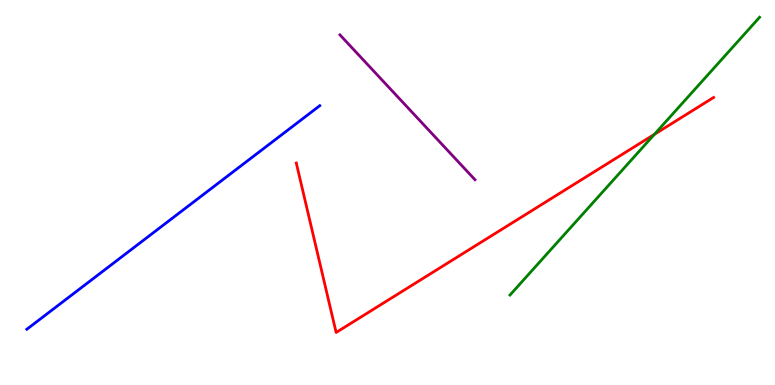[{'lines': ['blue', 'red'], 'intersections': []}, {'lines': ['green', 'red'], 'intersections': [{'x': 8.44, 'y': 6.51}]}, {'lines': ['purple', 'red'], 'intersections': []}, {'lines': ['blue', 'green'], 'intersections': []}, {'lines': ['blue', 'purple'], 'intersections': []}, {'lines': ['green', 'purple'], 'intersections': []}]